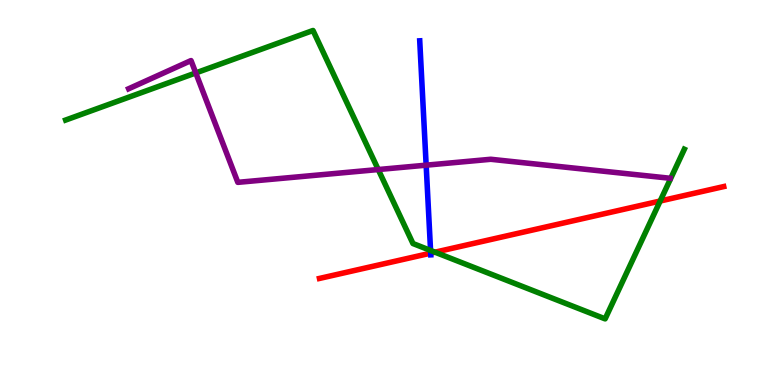[{'lines': ['blue', 'red'], 'intersections': [{'x': 5.56, 'y': 3.42}]}, {'lines': ['green', 'red'], 'intersections': [{'x': 5.61, 'y': 3.45}, {'x': 8.52, 'y': 4.78}]}, {'lines': ['purple', 'red'], 'intersections': []}, {'lines': ['blue', 'green'], 'intersections': [{'x': 5.56, 'y': 3.5}]}, {'lines': ['blue', 'purple'], 'intersections': [{'x': 5.5, 'y': 5.71}]}, {'lines': ['green', 'purple'], 'intersections': [{'x': 2.53, 'y': 8.11}, {'x': 4.88, 'y': 5.6}]}]